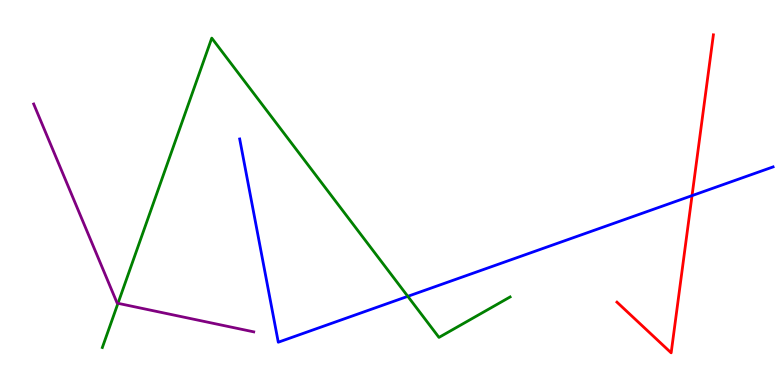[{'lines': ['blue', 'red'], 'intersections': [{'x': 8.93, 'y': 4.92}]}, {'lines': ['green', 'red'], 'intersections': []}, {'lines': ['purple', 'red'], 'intersections': []}, {'lines': ['blue', 'green'], 'intersections': [{'x': 5.26, 'y': 2.3}]}, {'lines': ['blue', 'purple'], 'intersections': []}, {'lines': ['green', 'purple'], 'intersections': [{'x': 1.52, 'y': 2.12}]}]